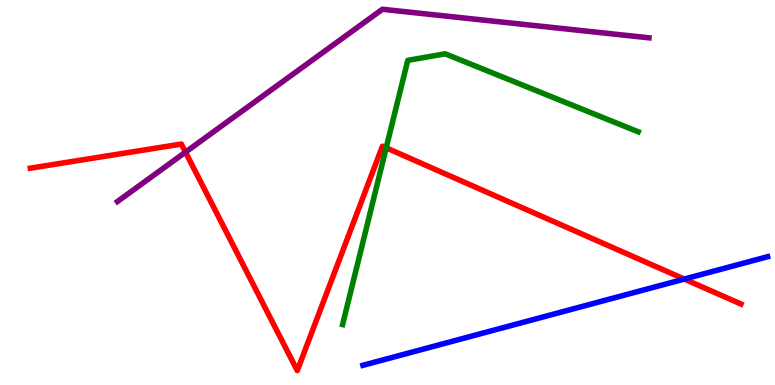[{'lines': ['blue', 'red'], 'intersections': [{'x': 8.83, 'y': 2.75}]}, {'lines': ['green', 'red'], 'intersections': [{'x': 4.98, 'y': 6.16}]}, {'lines': ['purple', 'red'], 'intersections': [{'x': 2.39, 'y': 6.05}]}, {'lines': ['blue', 'green'], 'intersections': []}, {'lines': ['blue', 'purple'], 'intersections': []}, {'lines': ['green', 'purple'], 'intersections': []}]